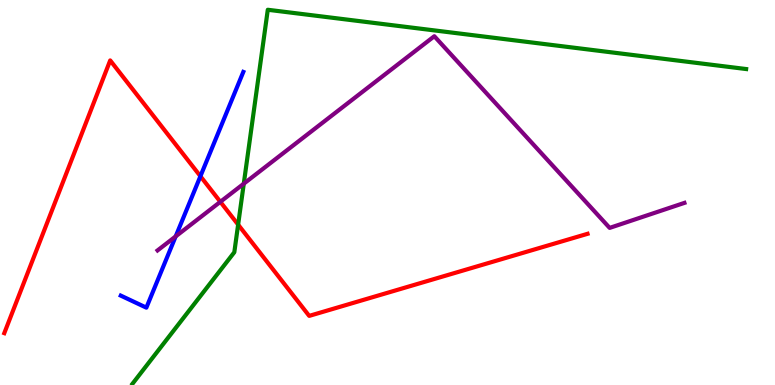[{'lines': ['blue', 'red'], 'intersections': [{'x': 2.59, 'y': 5.42}]}, {'lines': ['green', 'red'], 'intersections': [{'x': 3.07, 'y': 4.17}]}, {'lines': ['purple', 'red'], 'intersections': [{'x': 2.84, 'y': 4.76}]}, {'lines': ['blue', 'green'], 'intersections': []}, {'lines': ['blue', 'purple'], 'intersections': [{'x': 2.27, 'y': 3.86}]}, {'lines': ['green', 'purple'], 'intersections': [{'x': 3.15, 'y': 5.23}]}]